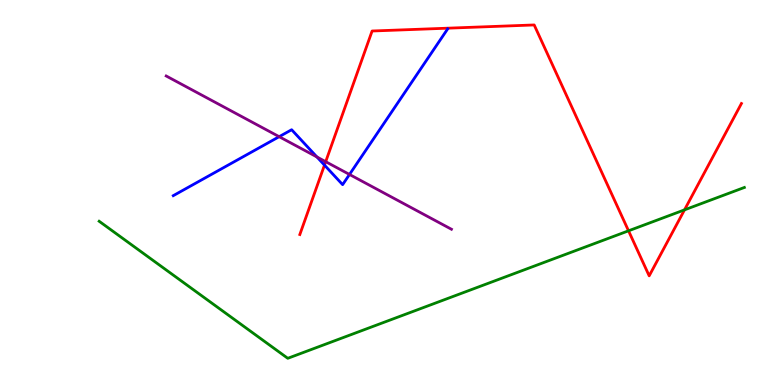[{'lines': ['blue', 'red'], 'intersections': [{'x': 4.19, 'y': 5.71}]}, {'lines': ['green', 'red'], 'intersections': [{'x': 8.11, 'y': 4.0}, {'x': 8.83, 'y': 4.55}]}, {'lines': ['purple', 'red'], 'intersections': [{'x': 4.2, 'y': 5.8}]}, {'lines': ['blue', 'green'], 'intersections': []}, {'lines': ['blue', 'purple'], 'intersections': [{'x': 3.6, 'y': 6.45}, {'x': 4.09, 'y': 5.92}, {'x': 4.51, 'y': 5.47}]}, {'lines': ['green', 'purple'], 'intersections': []}]